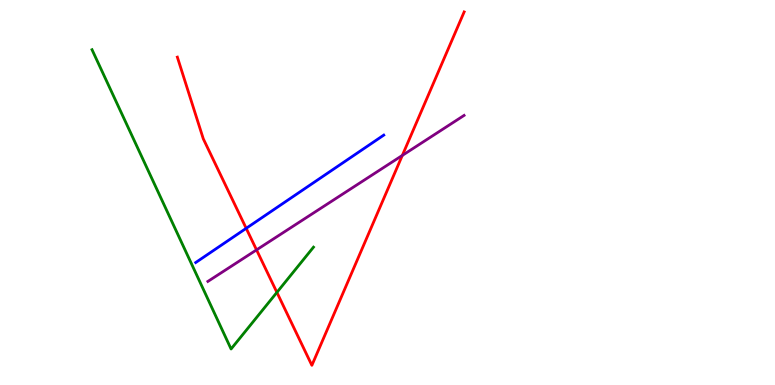[{'lines': ['blue', 'red'], 'intersections': [{'x': 3.18, 'y': 4.07}]}, {'lines': ['green', 'red'], 'intersections': [{'x': 3.57, 'y': 2.41}]}, {'lines': ['purple', 'red'], 'intersections': [{'x': 3.31, 'y': 3.51}, {'x': 5.19, 'y': 5.96}]}, {'lines': ['blue', 'green'], 'intersections': []}, {'lines': ['blue', 'purple'], 'intersections': []}, {'lines': ['green', 'purple'], 'intersections': []}]